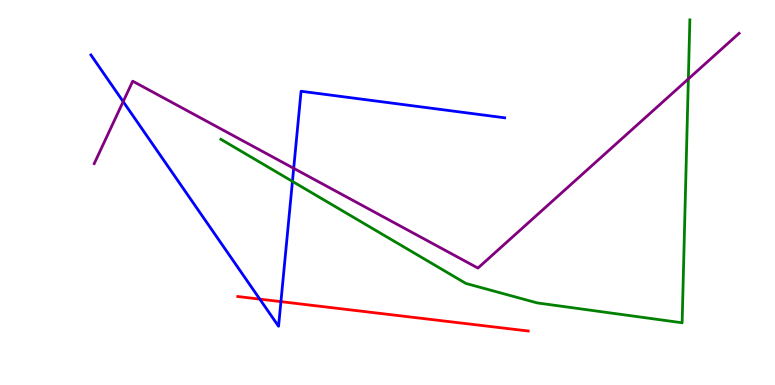[{'lines': ['blue', 'red'], 'intersections': [{'x': 3.35, 'y': 2.23}, {'x': 3.62, 'y': 2.17}]}, {'lines': ['green', 'red'], 'intersections': []}, {'lines': ['purple', 'red'], 'intersections': []}, {'lines': ['blue', 'green'], 'intersections': [{'x': 3.77, 'y': 5.29}]}, {'lines': ['blue', 'purple'], 'intersections': [{'x': 1.59, 'y': 7.36}, {'x': 3.79, 'y': 5.63}]}, {'lines': ['green', 'purple'], 'intersections': [{'x': 8.88, 'y': 7.95}]}]